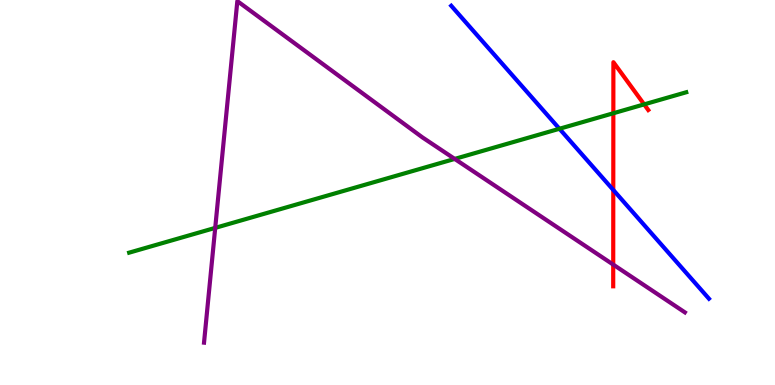[{'lines': ['blue', 'red'], 'intersections': [{'x': 7.91, 'y': 5.07}]}, {'lines': ['green', 'red'], 'intersections': [{'x': 7.91, 'y': 7.06}, {'x': 8.31, 'y': 7.29}]}, {'lines': ['purple', 'red'], 'intersections': [{'x': 7.91, 'y': 3.13}]}, {'lines': ['blue', 'green'], 'intersections': [{'x': 7.22, 'y': 6.66}]}, {'lines': ['blue', 'purple'], 'intersections': []}, {'lines': ['green', 'purple'], 'intersections': [{'x': 2.78, 'y': 4.08}, {'x': 5.87, 'y': 5.87}]}]